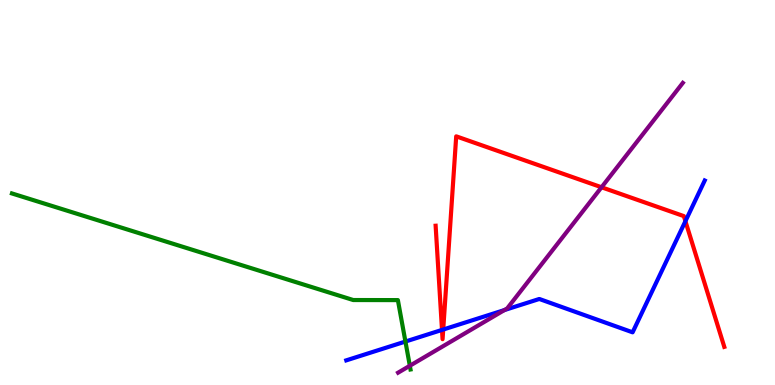[{'lines': ['blue', 'red'], 'intersections': [{'x': 5.7, 'y': 1.43}, {'x': 5.72, 'y': 1.44}, {'x': 8.84, 'y': 4.25}]}, {'lines': ['green', 'red'], 'intersections': []}, {'lines': ['purple', 'red'], 'intersections': [{'x': 7.76, 'y': 5.14}]}, {'lines': ['blue', 'green'], 'intersections': [{'x': 5.23, 'y': 1.13}]}, {'lines': ['blue', 'purple'], 'intersections': [{'x': 6.51, 'y': 1.95}]}, {'lines': ['green', 'purple'], 'intersections': [{'x': 5.29, 'y': 0.5}]}]